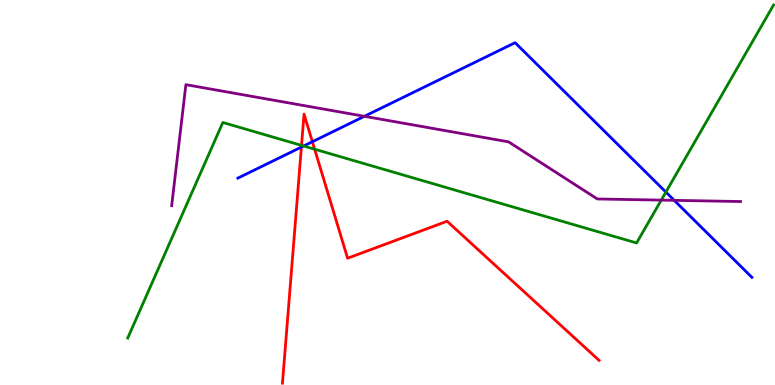[{'lines': ['blue', 'red'], 'intersections': [{'x': 3.89, 'y': 6.18}, {'x': 4.03, 'y': 6.32}]}, {'lines': ['green', 'red'], 'intersections': [{'x': 3.89, 'y': 6.22}, {'x': 4.06, 'y': 6.12}]}, {'lines': ['purple', 'red'], 'intersections': []}, {'lines': ['blue', 'green'], 'intersections': [{'x': 3.92, 'y': 6.21}, {'x': 8.59, 'y': 5.01}]}, {'lines': ['blue', 'purple'], 'intersections': [{'x': 4.7, 'y': 6.98}, {'x': 8.7, 'y': 4.8}]}, {'lines': ['green', 'purple'], 'intersections': [{'x': 8.53, 'y': 4.8}]}]